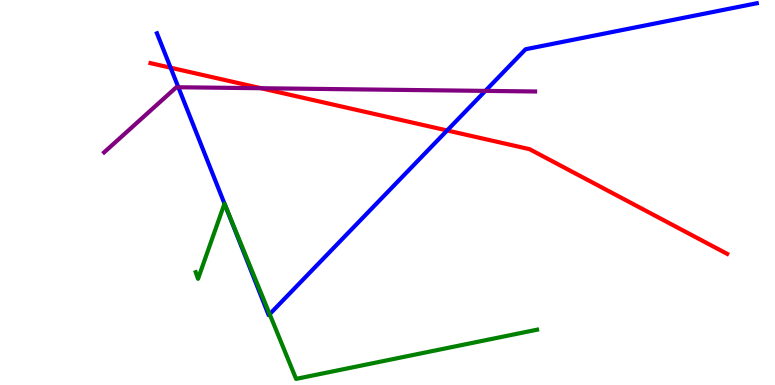[{'lines': ['blue', 'red'], 'intersections': [{'x': 2.2, 'y': 8.24}, {'x': 5.77, 'y': 6.61}]}, {'lines': ['green', 'red'], 'intersections': []}, {'lines': ['purple', 'red'], 'intersections': [{'x': 3.37, 'y': 7.71}]}, {'lines': ['blue', 'green'], 'intersections': [{'x': 2.9, 'y': 4.71}, {'x': 3.48, 'y': 1.84}]}, {'lines': ['blue', 'purple'], 'intersections': [{'x': 2.3, 'y': 7.73}, {'x': 6.26, 'y': 7.64}]}, {'lines': ['green', 'purple'], 'intersections': []}]